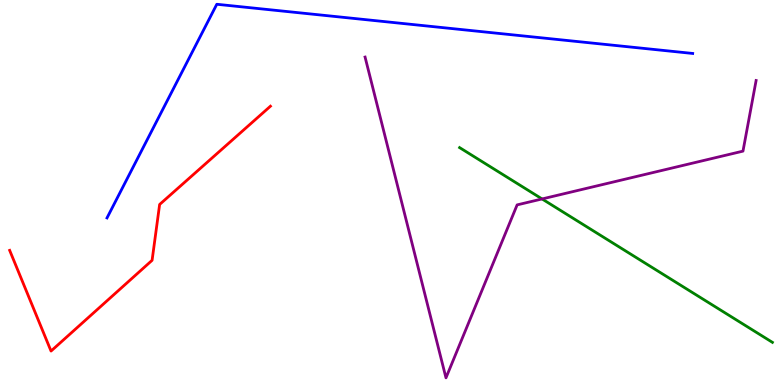[{'lines': ['blue', 'red'], 'intersections': []}, {'lines': ['green', 'red'], 'intersections': []}, {'lines': ['purple', 'red'], 'intersections': []}, {'lines': ['blue', 'green'], 'intersections': []}, {'lines': ['blue', 'purple'], 'intersections': []}, {'lines': ['green', 'purple'], 'intersections': [{'x': 6.99, 'y': 4.83}]}]